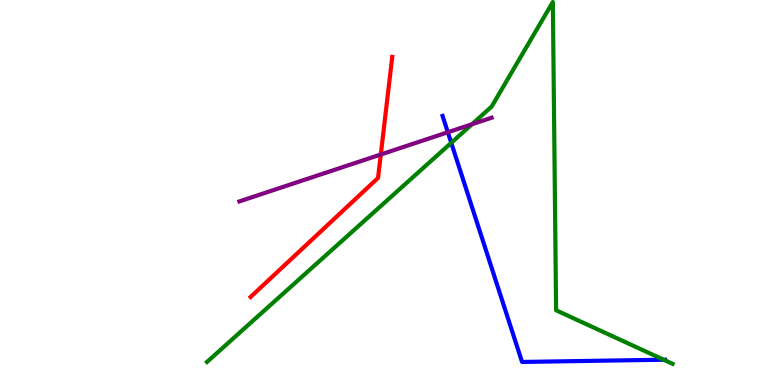[{'lines': ['blue', 'red'], 'intersections': []}, {'lines': ['green', 'red'], 'intersections': []}, {'lines': ['purple', 'red'], 'intersections': [{'x': 4.91, 'y': 5.99}]}, {'lines': ['blue', 'green'], 'intersections': [{'x': 5.82, 'y': 6.29}, {'x': 8.56, 'y': 0.656}]}, {'lines': ['blue', 'purple'], 'intersections': [{'x': 5.78, 'y': 6.57}]}, {'lines': ['green', 'purple'], 'intersections': [{'x': 6.09, 'y': 6.77}]}]